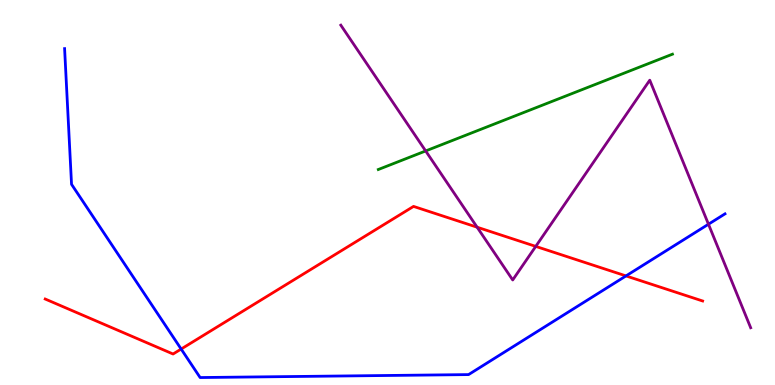[{'lines': ['blue', 'red'], 'intersections': [{'x': 2.34, 'y': 0.934}, {'x': 8.08, 'y': 2.83}]}, {'lines': ['green', 'red'], 'intersections': []}, {'lines': ['purple', 'red'], 'intersections': [{'x': 6.16, 'y': 4.1}, {'x': 6.91, 'y': 3.6}]}, {'lines': ['blue', 'green'], 'intersections': []}, {'lines': ['blue', 'purple'], 'intersections': [{'x': 9.14, 'y': 4.18}]}, {'lines': ['green', 'purple'], 'intersections': [{'x': 5.49, 'y': 6.08}]}]